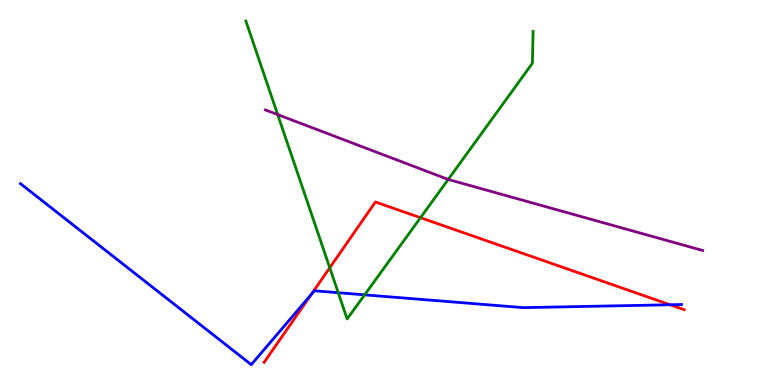[{'lines': ['blue', 'red'], 'intersections': [{'x': 4.02, 'y': 2.35}, {'x': 8.65, 'y': 2.08}]}, {'lines': ['green', 'red'], 'intersections': [{'x': 4.25, 'y': 3.05}, {'x': 5.43, 'y': 4.35}]}, {'lines': ['purple', 'red'], 'intersections': []}, {'lines': ['blue', 'green'], 'intersections': [{'x': 4.36, 'y': 2.4}, {'x': 4.7, 'y': 2.34}]}, {'lines': ['blue', 'purple'], 'intersections': []}, {'lines': ['green', 'purple'], 'intersections': [{'x': 3.58, 'y': 7.02}, {'x': 5.78, 'y': 5.34}]}]